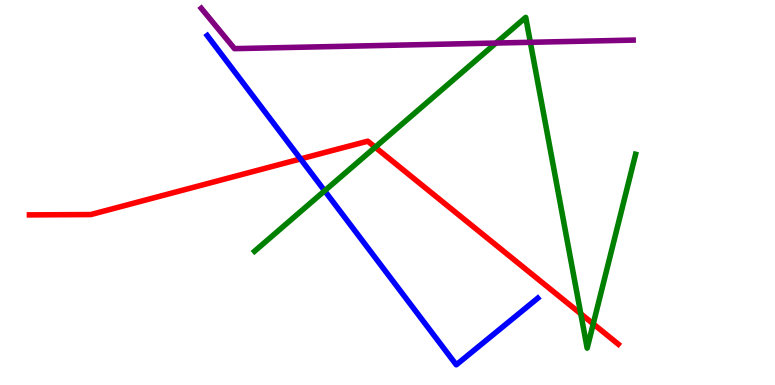[{'lines': ['blue', 'red'], 'intersections': [{'x': 3.88, 'y': 5.87}]}, {'lines': ['green', 'red'], 'intersections': [{'x': 4.84, 'y': 6.18}, {'x': 7.49, 'y': 1.85}, {'x': 7.65, 'y': 1.59}]}, {'lines': ['purple', 'red'], 'intersections': []}, {'lines': ['blue', 'green'], 'intersections': [{'x': 4.19, 'y': 5.04}]}, {'lines': ['blue', 'purple'], 'intersections': []}, {'lines': ['green', 'purple'], 'intersections': [{'x': 6.4, 'y': 8.88}, {'x': 6.84, 'y': 8.9}]}]